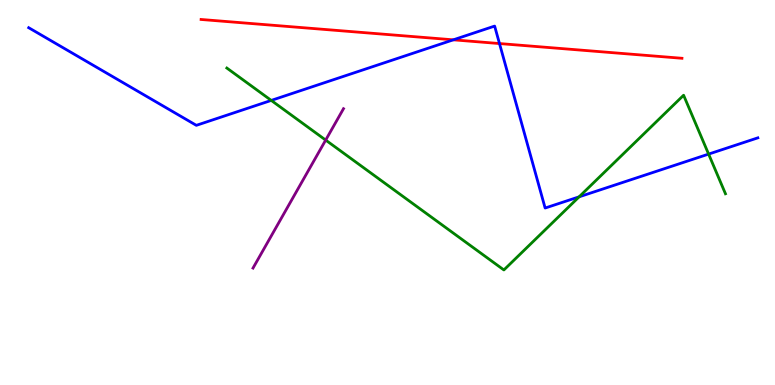[{'lines': ['blue', 'red'], 'intersections': [{'x': 5.85, 'y': 8.97}, {'x': 6.45, 'y': 8.87}]}, {'lines': ['green', 'red'], 'intersections': []}, {'lines': ['purple', 'red'], 'intersections': []}, {'lines': ['blue', 'green'], 'intersections': [{'x': 3.5, 'y': 7.39}, {'x': 7.47, 'y': 4.89}, {'x': 9.14, 'y': 6.0}]}, {'lines': ['blue', 'purple'], 'intersections': []}, {'lines': ['green', 'purple'], 'intersections': [{'x': 4.2, 'y': 6.36}]}]